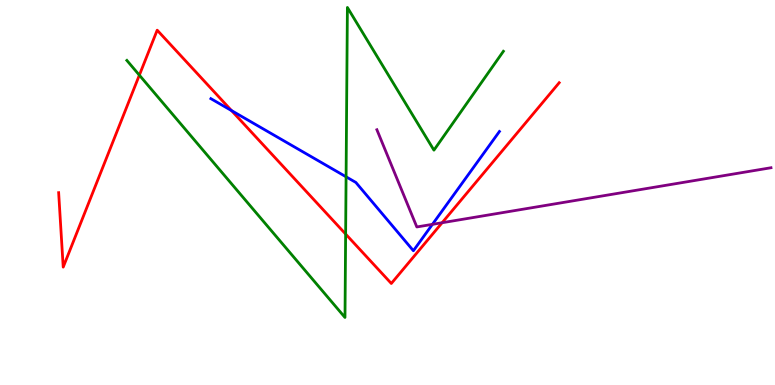[{'lines': ['blue', 'red'], 'intersections': [{'x': 2.99, 'y': 7.13}]}, {'lines': ['green', 'red'], 'intersections': [{'x': 1.8, 'y': 8.05}, {'x': 4.46, 'y': 3.92}]}, {'lines': ['purple', 'red'], 'intersections': [{'x': 5.7, 'y': 4.21}]}, {'lines': ['blue', 'green'], 'intersections': [{'x': 4.47, 'y': 5.41}]}, {'lines': ['blue', 'purple'], 'intersections': [{'x': 5.58, 'y': 4.17}]}, {'lines': ['green', 'purple'], 'intersections': []}]